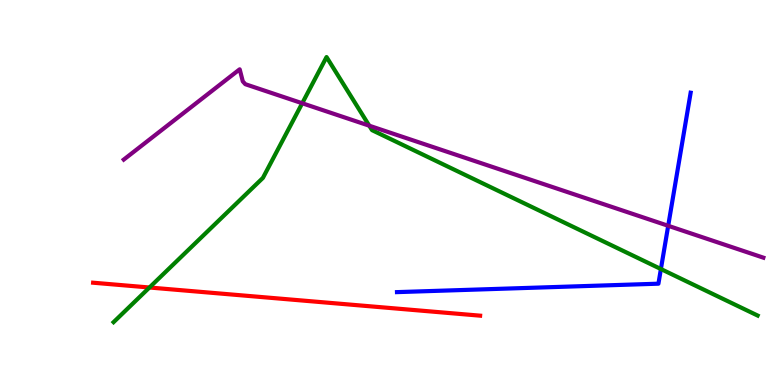[{'lines': ['blue', 'red'], 'intersections': []}, {'lines': ['green', 'red'], 'intersections': [{'x': 1.93, 'y': 2.53}]}, {'lines': ['purple', 'red'], 'intersections': []}, {'lines': ['blue', 'green'], 'intersections': [{'x': 8.53, 'y': 3.01}]}, {'lines': ['blue', 'purple'], 'intersections': [{'x': 8.62, 'y': 4.14}]}, {'lines': ['green', 'purple'], 'intersections': [{'x': 3.9, 'y': 7.32}, {'x': 4.76, 'y': 6.74}]}]